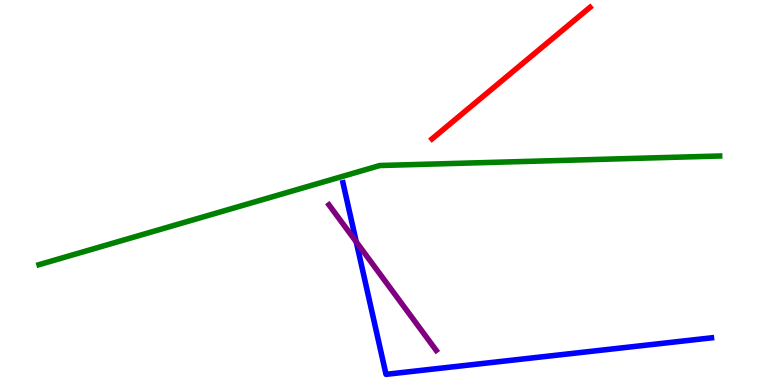[{'lines': ['blue', 'red'], 'intersections': []}, {'lines': ['green', 'red'], 'intersections': []}, {'lines': ['purple', 'red'], 'intersections': []}, {'lines': ['blue', 'green'], 'intersections': []}, {'lines': ['blue', 'purple'], 'intersections': [{'x': 4.6, 'y': 3.72}]}, {'lines': ['green', 'purple'], 'intersections': []}]